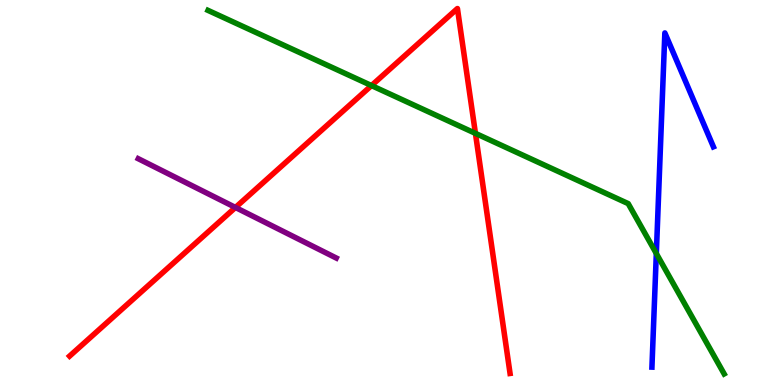[{'lines': ['blue', 'red'], 'intersections': []}, {'lines': ['green', 'red'], 'intersections': [{'x': 4.79, 'y': 7.78}, {'x': 6.13, 'y': 6.54}]}, {'lines': ['purple', 'red'], 'intersections': [{'x': 3.04, 'y': 4.61}]}, {'lines': ['blue', 'green'], 'intersections': [{'x': 8.47, 'y': 3.41}]}, {'lines': ['blue', 'purple'], 'intersections': []}, {'lines': ['green', 'purple'], 'intersections': []}]